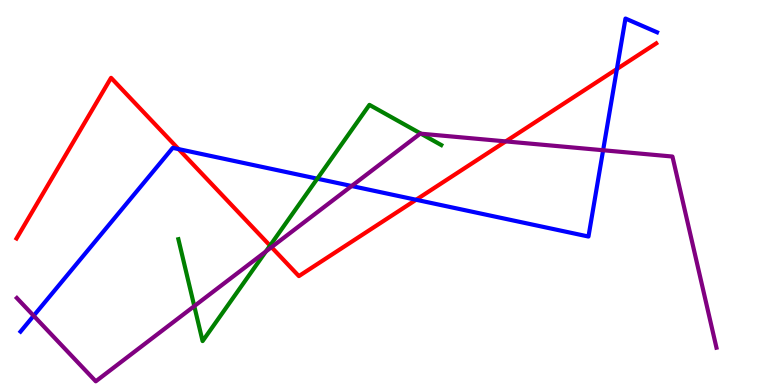[{'lines': ['blue', 'red'], 'intersections': [{'x': 2.3, 'y': 6.13}, {'x': 5.37, 'y': 4.81}, {'x': 7.96, 'y': 8.21}]}, {'lines': ['green', 'red'], 'intersections': [{'x': 3.48, 'y': 3.62}]}, {'lines': ['purple', 'red'], 'intersections': [{'x': 3.5, 'y': 3.58}, {'x': 6.53, 'y': 6.33}]}, {'lines': ['blue', 'green'], 'intersections': [{'x': 4.09, 'y': 5.36}]}, {'lines': ['blue', 'purple'], 'intersections': [{'x': 0.434, 'y': 1.8}, {'x': 4.54, 'y': 5.17}, {'x': 7.78, 'y': 6.1}]}, {'lines': ['green', 'purple'], 'intersections': [{'x': 2.51, 'y': 2.05}, {'x': 3.43, 'y': 3.47}, {'x': 5.43, 'y': 6.53}]}]